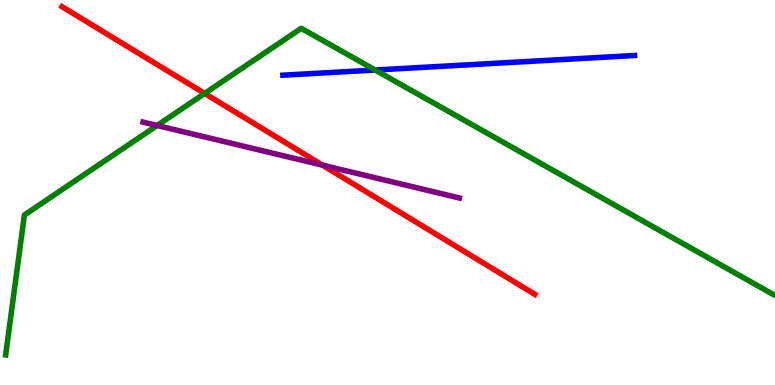[{'lines': ['blue', 'red'], 'intersections': []}, {'lines': ['green', 'red'], 'intersections': [{'x': 2.64, 'y': 7.57}]}, {'lines': ['purple', 'red'], 'intersections': [{'x': 4.16, 'y': 5.71}]}, {'lines': ['blue', 'green'], 'intersections': [{'x': 4.84, 'y': 8.18}]}, {'lines': ['blue', 'purple'], 'intersections': []}, {'lines': ['green', 'purple'], 'intersections': [{'x': 2.03, 'y': 6.74}]}]